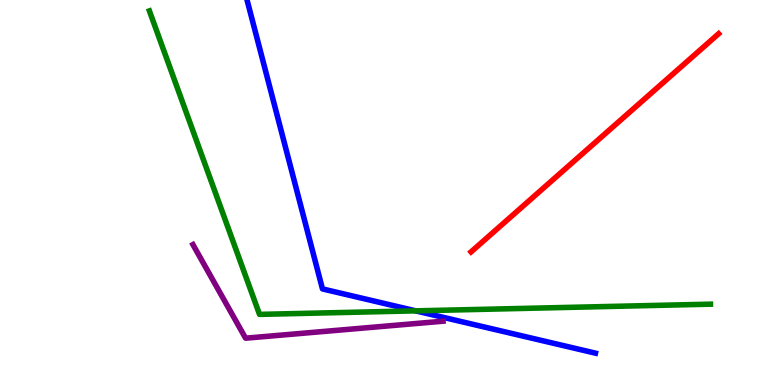[{'lines': ['blue', 'red'], 'intersections': []}, {'lines': ['green', 'red'], 'intersections': []}, {'lines': ['purple', 'red'], 'intersections': []}, {'lines': ['blue', 'green'], 'intersections': [{'x': 5.36, 'y': 1.93}]}, {'lines': ['blue', 'purple'], 'intersections': []}, {'lines': ['green', 'purple'], 'intersections': []}]